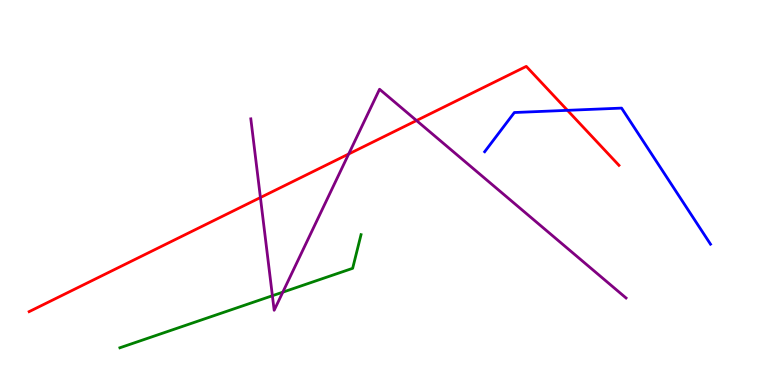[{'lines': ['blue', 'red'], 'intersections': [{'x': 7.32, 'y': 7.13}]}, {'lines': ['green', 'red'], 'intersections': []}, {'lines': ['purple', 'red'], 'intersections': [{'x': 3.36, 'y': 4.87}, {'x': 4.5, 'y': 6.0}, {'x': 5.37, 'y': 6.87}]}, {'lines': ['blue', 'green'], 'intersections': []}, {'lines': ['blue', 'purple'], 'intersections': []}, {'lines': ['green', 'purple'], 'intersections': [{'x': 3.51, 'y': 2.32}, {'x': 3.65, 'y': 2.41}]}]